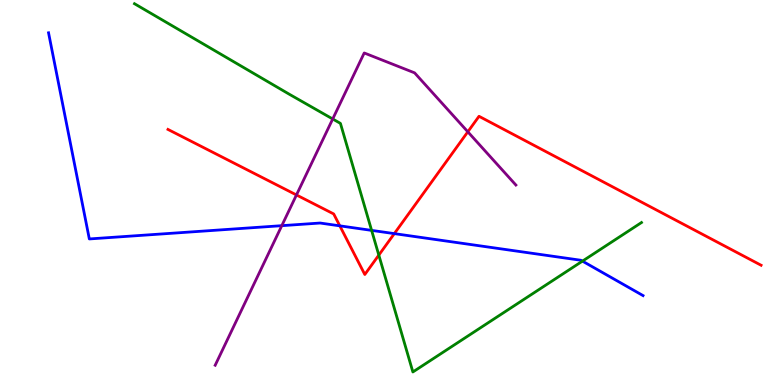[{'lines': ['blue', 'red'], 'intersections': [{'x': 4.38, 'y': 4.13}, {'x': 5.09, 'y': 3.93}]}, {'lines': ['green', 'red'], 'intersections': [{'x': 4.89, 'y': 3.37}]}, {'lines': ['purple', 'red'], 'intersections': [{'x': 3.83, 'y': 4.94}, {'x': 6.04, 'y': 6.58}]}, {'lines': ['blue', 'green'], 'intersections': [{'x': 4.79, 'y': 4.02}, {'x': 7.52, 'y': 3.22}]}, {'lines': ['blue', 'purple'], 'intersections': [{'x': 3.64, 'y': 4.14}]}, {'lines': ['green', 'purple'], 'intersections': [{'x': 4.29, 'y': 6.91}]}]